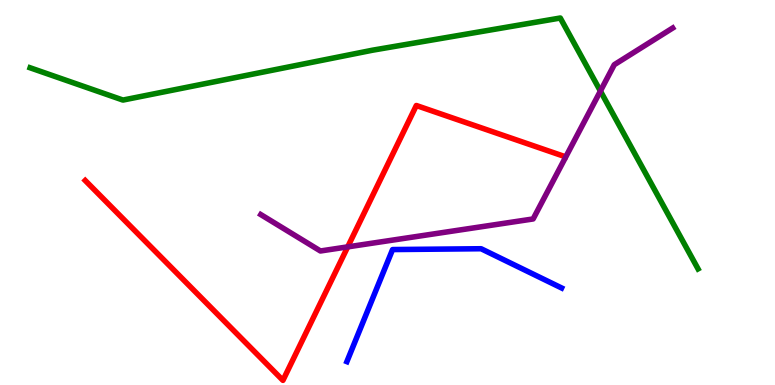[{'lines': ['blue', 'red'], 'intersections': []}, {'lines': ['green', 'red'], 'intersections': []}, {'lines': ['purple', 'red'], 'intersections': [{'x': 4.49, 'y': 3.59}]}, {'lines': ['blue', 'green'], 'intersections': []}, {'lines': ['blue', 'purple'], 'intersections': []}, {'lines': ['green', 'purple'], 'intersections': [{'x': 7.75, 'y': 7.63}]}]